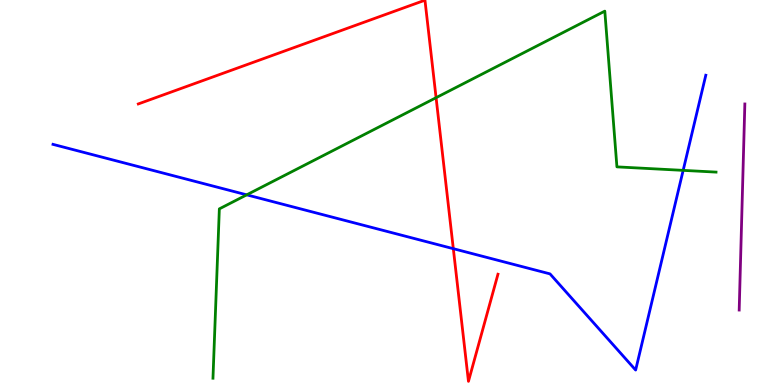[{'lines': ['blue', 'red'], 'intersections': [{'x': 5.85, 'y': 3.54}]}, {'lines': ['green', 'red'], 'intersections': [{'x': 5.63, 'y': 7.46}]}, {'lines': ['purple', 'red'], 'intersections': []}, {'lines': ['blue', 'green'], 'intersections': [{'x': 3.18, 'y': 4.94}, {'x': 8.81, 'y': 5.57}]}, {'lines': ['blue', 'purple'], 'intersections': []}, {'lines': ['green', 'purple'], 'intersections': []}]